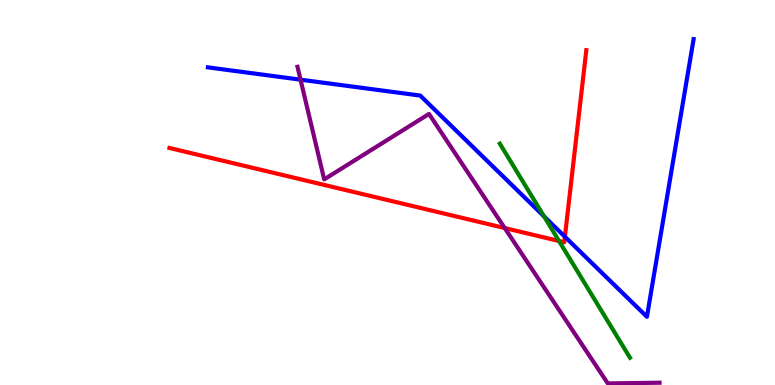[{'lines': ['blue', 'red'], 'intersections': [{'x': 7.29, 'y': 3.85}]}, {'lines': ['green', 'red'], 'intersections': [{'x': 7.21, 'y': 3.74}]}, {'lines': ['purple', 'red'], 'intersections': [{'x': 6.51, 'y': 4.08}]}, {'lines': ['blue', 'green'], 'intersections': [{'x': 7.02, 'y': 4.38}]}, {'lines': ['blue', 'purple'], 'intersections': [{'x': 3.88, 'y': 7.93}]}, {'lines': ['green', 'purple'], 'intersections': []}]